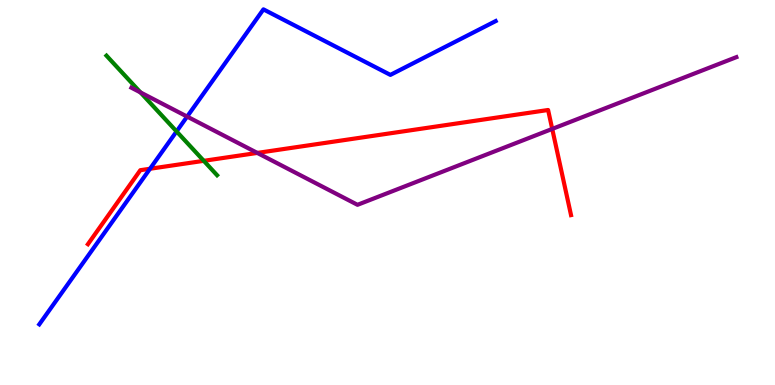[{'lines': ['blue', 'red'], 'intersections': [{'x': 1.94, 'y': 5.62}]}, {'lines': ['green', 'red'], 'intersections': [{'x': 2.63, 'y': 5.82}]}, {'lines': ['purple', 'red'], 'intersections': [{'x': 3.32, 'y': 6.03}, {'x': 7.13, 'y': 6.65}]}, {'lines': ['blue', 'green'], 'intersections': [{'x': 2.28, 'y': 6.59}]}, {'lines': ['blue', 'purple'], 'intersections': [{'x': 2.41, 'y': 6.97}]}, {'lines': ['green', 'purple'], 'intersections': [{'x': 1.81, 'y': 7.6}]}]